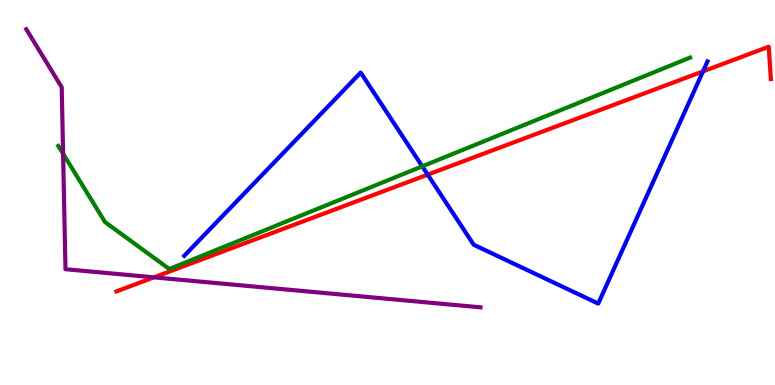[{'lines': ['blue', 'red'], 'intersections': [{'x': 5.52, 'y': 5.46}, {'x': 9.07, 'y': 8.15}]}, {'lines': ['green', 'red'], 'intersections': []}, {'lines': ['purple', 'red'], 'intersections': [{'x': 1.99, 'y': 2.8}]}, {'lines': ['blue', 'green'], 'intersections': [{'x': 5.45, 'y': 5.68}]}, {'lines': ['blue', 'purple'], 'intersections': []}, {'lines': ['green', 'purple'], 'intersections': [{'x': 0.814, 'y': 6.01}]}]